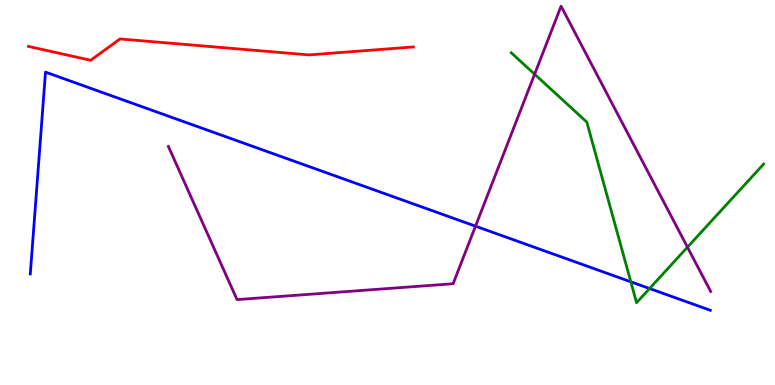[{'lines': ['blue', 'red'], 'intersections': []}, {'lines': ['green', 'red'], 'intersections': []}, {'lines': ['purple', 'red'], 'intersections': []}, {'lines': ['blue', 'green'], 'intersections': [{'x': 8.14, 'y': 2.68}, {'x': 8.38, 'y': 2.51}]}, {'lines': ['blue', 'purple'], 'intersections': [{'x': 6.14, 'y': 4.13}]}, {'lines': ['green', 'purple'], 'intersections': [{'x': 6.9, 'y': 8.07}, {'x': 8.87, 'y': 3.58}]}]